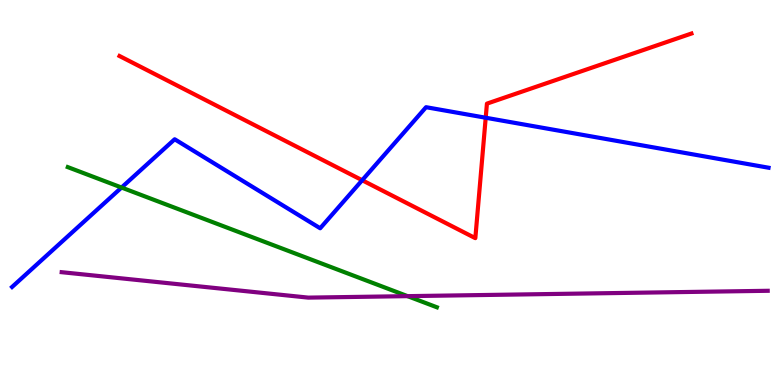[{'lines': ['blue', 'red'], 'intersections': [{'x': 4.67, 'y': 5.32}, {'x': 6.27, 'y': 6.94}]}, {'lines': ['green', 'red'], 'intersections': []}, {'lines': ['purple', 'red'], 'intersections': []}, {'lines': ['blue', 'green'], 'intersections': [{'x': 1.57, 'y': 5.13}]}, {'lines': ['blue', 'purple'], 'intersections': []}, {'lines': ['green', 'purple'], 'intersections': [{'x': 5.26, 'y': 2.31}]}]